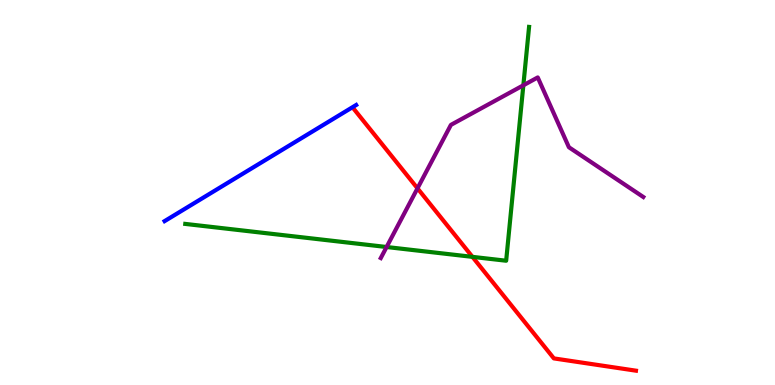[{'lines': ['blue', 'red'], 'intersections': []}, {'lines': ['green', 'red'], 'intersections': [{'x': 6.1, 'y': 3.33}]}, {'lines': ['purple', 'red'], 'intersections': [{'x': 5.39, 'y': 5.11}]}, {'lines': ['blue', 'green'], 'intersections': []}, {'lines': ['blue', 'purple'], 'intersections': []}, {'lines': ['green', 'purple'], 'intersections': [{'x': 4.99, 'y': 3.58}, {'x': 6.75, 'y': 7.78}]}]